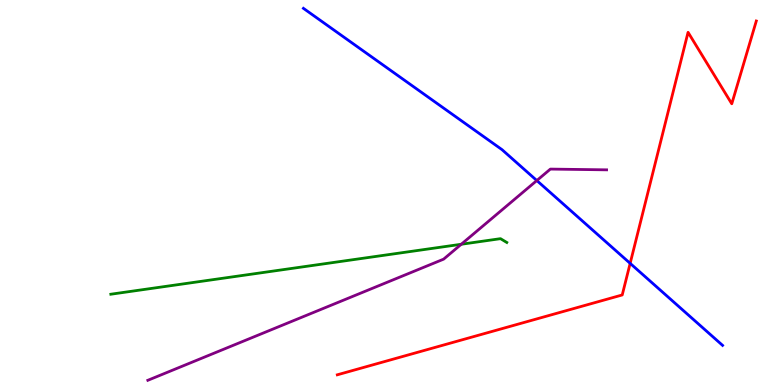[{'lines': ['blue', 'red'], 'intersections': [{'x': 8.13, 'y': 3.16}]}, {'lines': ['green', 'red'], 'intersections': []}, {'lines': ['purple', 'red'], 'intersections': []}, {'lines': ['blue', 'green'], 'intersections': []}, {'lines': ['blue', 'purple'], 'intersections': [{'x': 6.93, 'y': 5.31}]}, {'lines': ['green', 'purple'], 'intersections': [{'x': 5.95, 'y': 3.66}]}]